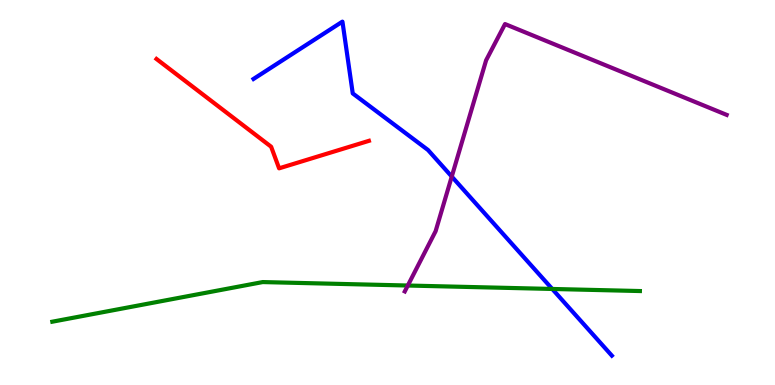[{'lines': ['blue', 'red'], 'intersections': []}, {'lines': ['green', 'red'], 'intersections': []}, {'lines': ['purple', 'red'], 'intersections': []}, {'lines': ['blue', 'green'], 'intersections': [{'x': 7.13, 'y': 2.49}]}, {'lines': ['blue', 'purple'], 'intersections': [{'x': 5.83, 'y': 5.41}]}, {'lines': ['green', 'purple'], 'intersections': [{'x': 5.26, 'y': 2.58}]}]